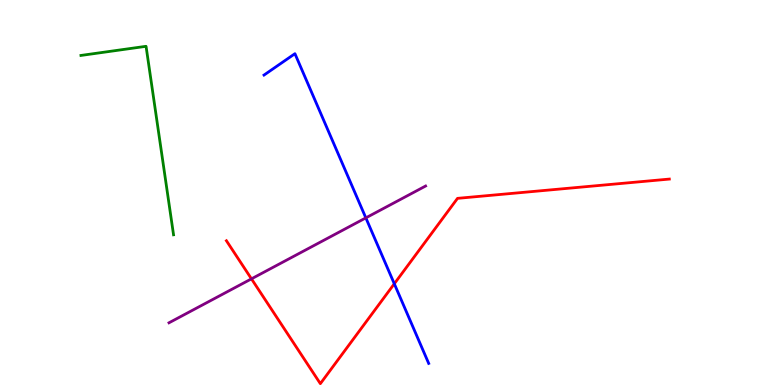[{'lines': ['blue', 'red'], 'intersections': [{'x': 5.09, 'y': 2.63}]}, {'lines': ['green', 'red'], 'intersections': []}, {'lines': ['purple', 'red'], 'intersections': [{'x': 3.24, 'y': 2.76}]}, {'lines': ['blue', 'green'], 'intersections': []}, {'lines': ['blue', 'purple'], 'intersections': [{'x': 4.72, 'y': 4.34}]}, {'lines': ['green', 'purple'], 'intersections': []}]